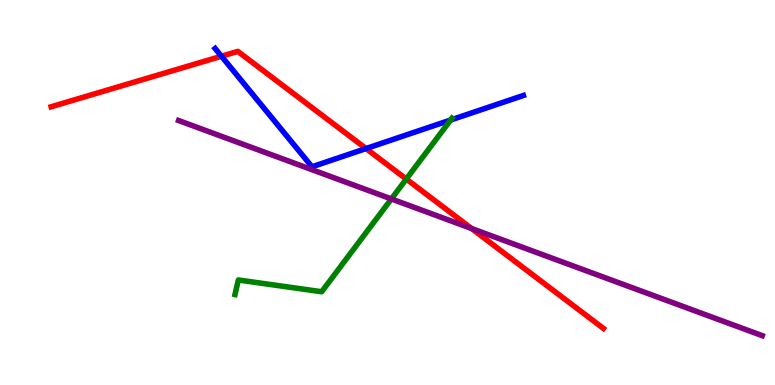[{'lines': ['blue', 'red'], 'intersections': [{'x': 2.86, 'y': 8.54}, {'x': 4.72, 'y': 6.14}]}, {'lines': ['green', 'red'], 'intersections': [{'x': 5.24, 'y': 5.35}]}, {'lines': ['purple', 'red'], 'intersections': [{'x': 6.08, 'y': 4.06}]}, {'lines': ['blue', 'green'], 'intersections': [{'x': 5.81, 'y': 6.88}]}, {'lines': ['blue', 'purple'], 'intersections': []}, {'lines': ['green', 'purple'], 'intersections': [{'x': 5.05, 'y': 4.83}]}]